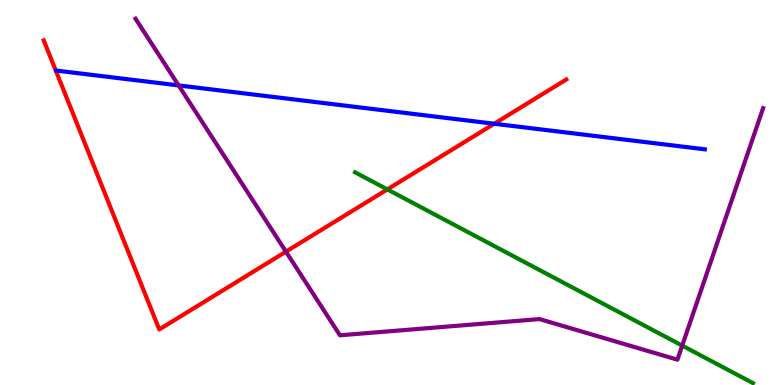[{'lines': ['blue', 'red'], 'intersections': [{'x': 6.38, 'y': 6.79}]}, {'lines': ['green', 'red'], 'intersections': [{'x': 5.0, 'y': 5.08}]}, {'lines': ['purple', 'red'], 'intersections': [{'x': 3.69, 'y': 3.46}]}, {'lines': ['blue', 'green'], 'intersections': []}, {'lines': ['blue', 'purple'], 'intersections': [{'x': 2.3, 'y': 7.78}]}, {'lines': ['green', 'purple'], 'intersections': [{'x': 8.8, 'y': 1.02}]}]